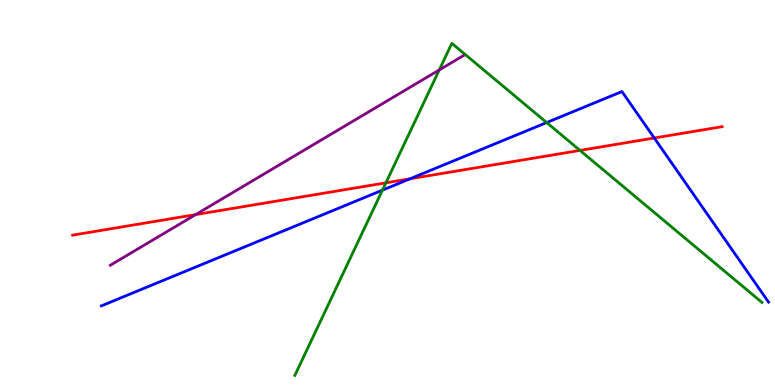[{'lines': ['blue', 'red'], 'intersections': [{'x': 5.29, 'y': 5.36}, {'x': 8.44, 'y': 6.42}]}, {'lines': ['green', 'red'], 'intersections': [{'x': 4.98, 'y': 5.25}, {'x': 7.48, 'y': 6.09}]}, {'lines': ['purple', 'red'], 'intersections': [{'x': 2.52, 'y': 4.43}]}, {'lines': ['blue', 'green'], 'intersections': [{'x': 4.93, 'y': 5.06}, {'x': 7.05, 'y': 6.82}]}, {'lines': ['blue', 'purple'], 'intersections': []}, {'lines': ['green', 'purple'], 'intersections': [{'x': 5.67, 'y': 8.18}]}]